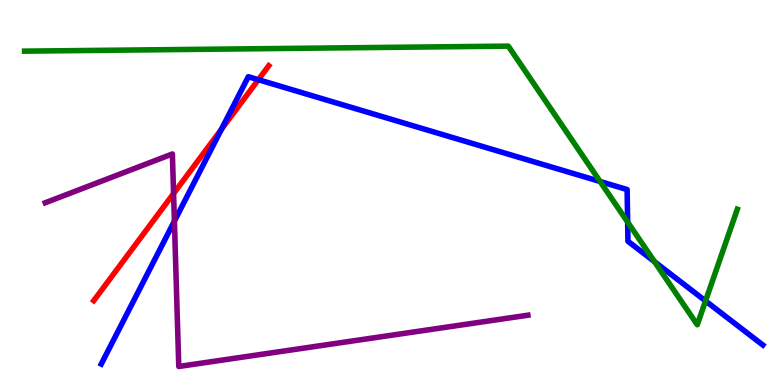[{'lines': ['blue', 'red'], 'intersections': [{'x': 2.86, 'y': 6.64}, {'x': 3.33, 'y': 7.93}]}, {'lines': ['green', 'red'], 'intersections': []}, {'lines': ['purple', 'red'], 'intersections': [{'x': 2.24, 'y': 4.97}]}, {'lines': ['blue', 'green'], 'intersections': [{'x': 7.74, 'y': 5.29}, {'x': 8.1, 'y': 4.23}, {'x': 8.45, 'y': 3.2}, {'x': 9.1, 'y': 2.18}]}, {'lines': ['blue', 'purple'], 'intersections': [{'x': 2.25, 'y': 4.26}]}, {'lines': ['green', 'purple'], 'intersections': []}]